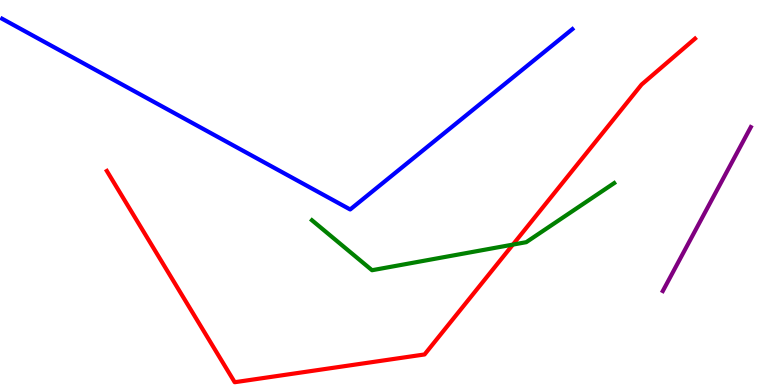[{'lines': ['blue', 'red'], 'intersections': []}, {'lines': ['green', 'red'], 'intersections': [{'x': 6.62, 'y': 3.65}]}, {'lines': ['purple', 'red'], 'intersections': []}, {'lines': ['blue', 'green'], 'intersections': []}, {'lines': ['blue', 'purple'], 'intersections': []}, {'lines': ['green', 'purple'], 'intersections': []}]